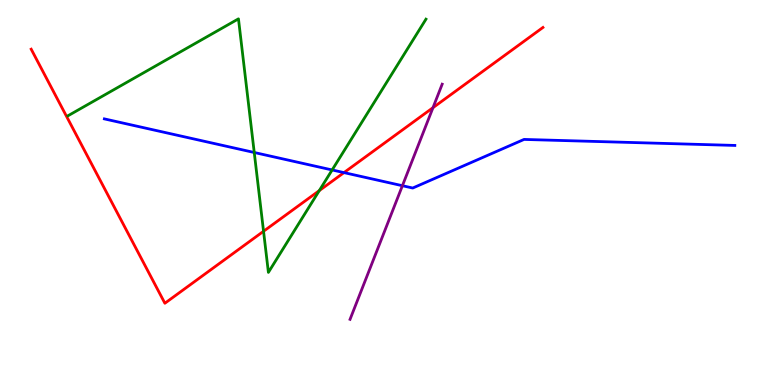[{'lines': ['blue', 'red'], 'intersections': [{'x': 4.44, 'y': 5.52}]}, {'lines': ['green', 'red'], 'intersections': [{'x': 3.4, 'y': 3.99}, {'x': 4.12, 'y': 5.05}]}, {'lines': ['purple', 'red'], 'intersections': [{'x': 5.59, 'y': 7.2}]}, {'lines': ['blue', 'green'], 'intersections': [{'x': 3.28, 'y': 6.04}, {'x': 4.29, 'y': 5.59}]}, {'lines': ['blue', 'purple'], 'intersections': [{'x': 5.19, 'y': 5.18}]}, {'lines': ['green', 'purple'], 'intersections': []}]